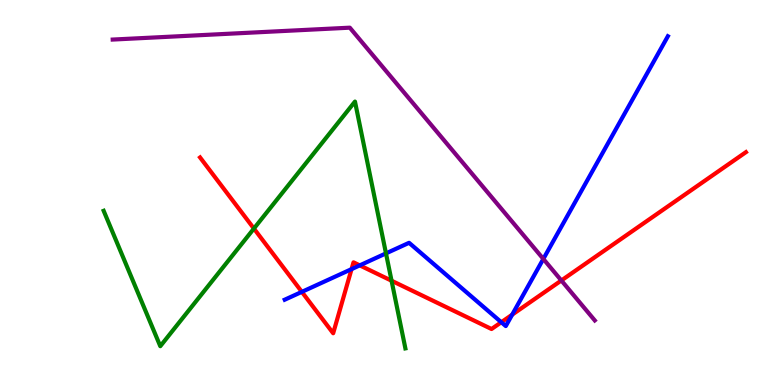[{'lines': ['blue', 'red'], 'intersections': [{'x': 3.89, 'y': 2.42}, {'x': 4.54, 'y': 3.01}, {'x': 4.64, 'y': 3.11}, {'x': 6.47, 'y': 1.63}, {'x': 6.61, 'y': 1.83}]}, {'lines': ['green', 'red'], 'intersections': [{'x': 3.28, 'y': 4.06}, {'x': 5.05, 'y': 2.71}]}, {'lines': ['purple', 'red'], 'intersections': [{'x': 7.24, 'y': 2.71}]}, {'lines': ['blue', 'green'], 'intersections': [{'x': 4.98, 'y': 3.42}]}, {'lines': ['blue', 'purple'], 'intersections': [{'x': 7.01, 'y': 3.27}]}, {'lines': ['green', 'purple'], 'intersections': []}]